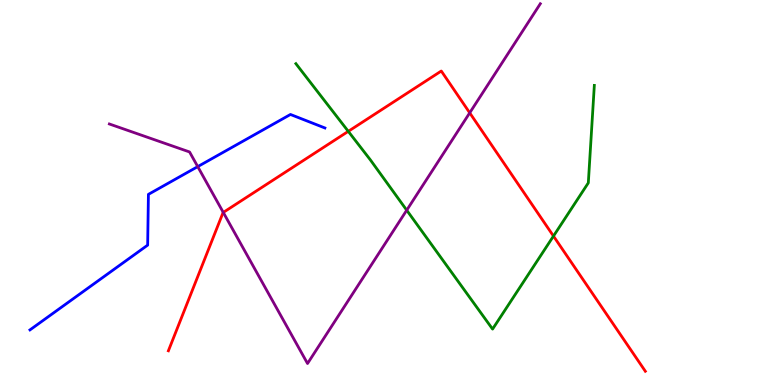[{'lines': ['blue', 'red'], 'intersections': []}, {'lines': ['green', 'red'], 'intersections': [{'x': 4.49, 'y': 6.59}, {'x': 7.14, 'y': 3.87}]}, {'lines': ['purple', 'red'], 'intersections': [{'x': 2.88, 'y': 4.48}, {'x': 6.06, 'y': 7.07}]}, {'lines': ['blue', 'green'], 'intersections': []}, {'lines': ['blue', 'purple'], 'intersections': [{'x': 2.55, 'y': 5.67}]}, {'lines': ['green', 'purple'], 'intersections': [{'x': 5.25, 'y': 4.54}]}]